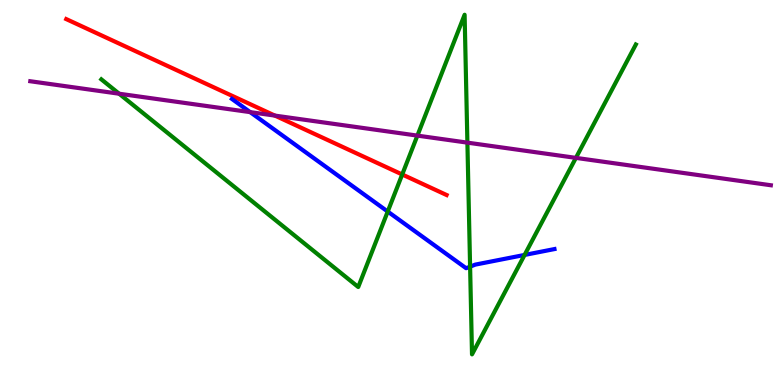[{'lines': ['blue', 'red'], 'intersections': []}, {'lines': ['green', 'red'], 'intersections': [{'x': 5.19, 'y': 5.47}]}, {'lines': ['purple', 'red'], 'intersections': [{'x': 3.55, 'y': 7.0}]}, {'lines': ['blue', 'green'], 'intersections': [{'x': 5.0, 'y': 4.51}, {'x': 6.07, 'y': 3.07}, {'x': 6.77, 'y': 3.38}]}, {'lines': ['blue', 'purple'], 'intersections': [{'x': 3.23, 'y': 7.09}]}, {'lines': ['green', 'purple'], 'intersections': [{'x': 1.54, 'y': 7.57}, {'x': 5.39, 'y': 6.48}, {'x': 6.03, 'y': 6.3}, {'x': 7.43, 'y': 5.9}]}]